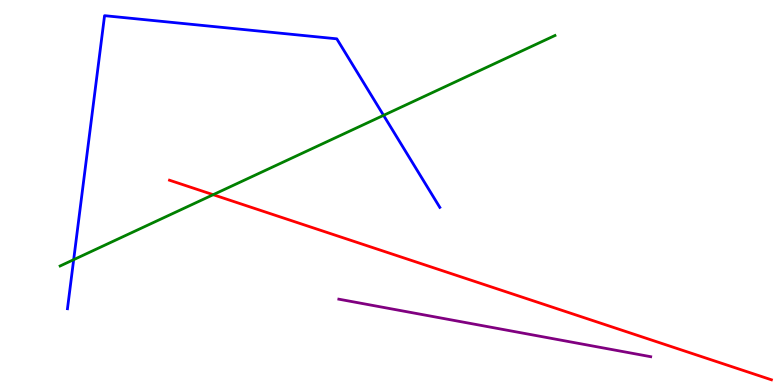[{'lines': ['blue', 'red'], 'intersections': []}, {'lines': ['green', 'red'], 'intersections': [{'x': 2.75, 'y': 4.94}]}, {'lines': ['purple', 'red'], 'intersections': []}, {'lines': ['blue', 'green'], 'intersections': [{'x': 0.951, 'y': 3.26}, {'x': 4.95, 'y': 7.0}]}, {'lines': ['blue', 'purple'], 'intersections': []}, {'lines': ['green', 'purple'], 'intersections': []}]